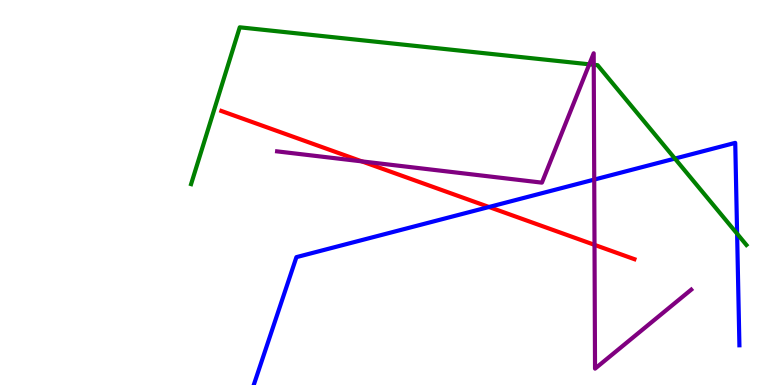[{'lines': ['blue', 'red'], 'intersections': [{'x': 6.31, 'y': 4.62}]}, {'lines': ['green', 'red'], 'intersections': []}, {'lines': ['purple', 'red'], 'intersections': [{'x': 4.67, 'y': 5.81}, {'x': 7.67, 'y': 3.64}]}, {'lines': ['blue', 'green'], 'intersections': [{'x': 8.71, 'y': 5.88}, {'x': 9.51, 'y': 3.93}]}, {'lines': ['blue', 'purple'], 'intersections': [{'x': 7.67, 'y': 5.34}]}, {'lines': ['green', 'purple'], 'intersections': [{'x': 7.6, 'y': 8.33}, {'x': 7.66, 'y': 8.32}]}]